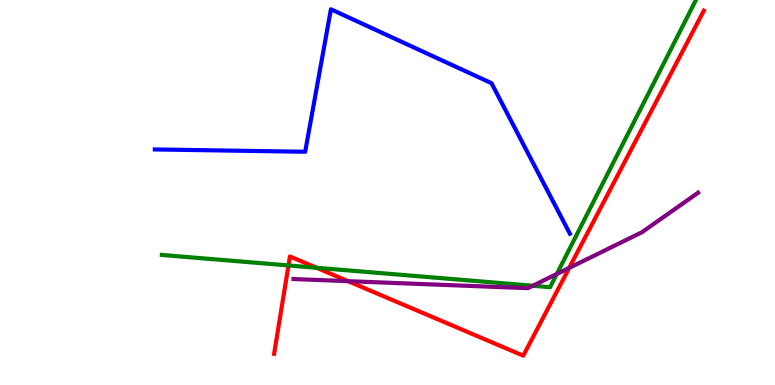[{'lines': ['blue', 'red'], 'intersections': []}, {'lines': ['green', 'red'], 'intersections': [{'x': 3.72, 'y': 3.11}, {'x': 4.09, 'y': 3.04}]}, {'lines': ['purple', 'red'], 'intersections': [{'x': 4.49, 'y': 2.7}, {'x': 7.34, 'y': 3.04}]}, {'lines': ['blue', 'green'], 'intersections': []}, {'lines': ['blue', 'purple'], 'intersections': []}, {'lines': ['green', 'purple'], 'intersections': [{'x': 6.87, 'y': 2.58}, {'x': 7.18, 'y': 2.88}]}]